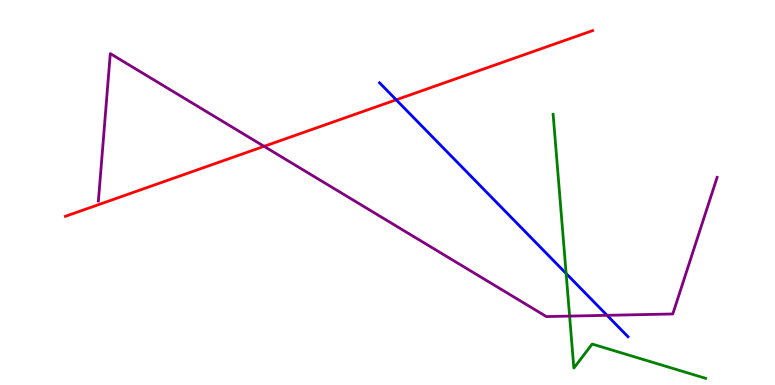[{'lines': ['blue', 'red'], 'intersections': [{'x': 5.11, 'y': 7.41}]}, {'lines': ['green', 'red'], 'intersections': []}, {'lines': ['purple', 'red'], 'intersections': [{'x': 3.41, 'y': 6.2}]}, {'lines': ['blue', 'green'], 'intersections': [{'x': 7.3, 'y': 2.9}]}, {'lines': ['blue', 'purple'], 'intersections': [{'x': 7.83, 'y': 1.81}]}, {'lines': ['green', 'purple'], 'intersections': [{'x': 7.35, 'y': 1.79}]}]